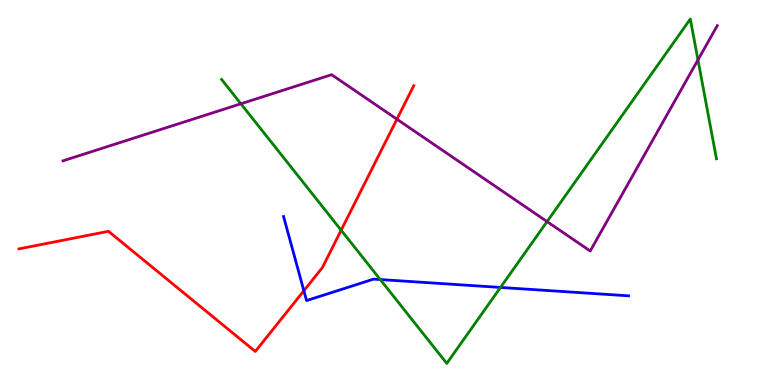[{'lines': ['blue', 'red'], 'intersections': [{'x': 3.92, 'y': 2.45}]}, {'lines': ['green', 'red'], 'intersections': [{'x': 4.4, 'y': 4.02}]}, {'lines': ['purple', 'red'], 'intersections': [{'x': 5.12, 'y': 6.9}]}, {'lines': ['blue', 'green'], 'intersections': [{'x': 4.91, 'y': 2.74}, {'x': 6.46, 'y': 2.53}]}, {'lines': ['blue', 'purple'], 'intersections': []}, {'lines': ['green', 'purple'], 'intersections': [{'x': 3.11, 'y': 7.3}, {'x': 7.06, 'y': 4.24}, {'x': 9.01, 'y': 8.44}]}]